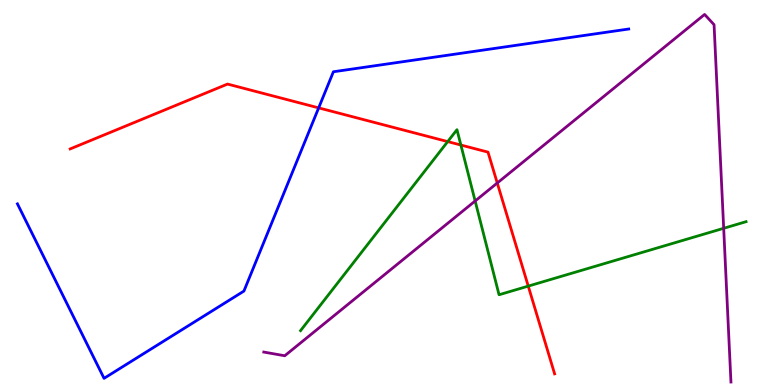[{'lines': ['blue', 'red'], 'intersections': [{'x': 4.11, 'y': 7.2}]}, {'lines': ['green', 'red'], 'intersections': [{'x': 5.78, 'y': 6.32}, {'x': 5.95, 'y': 6.23}, {'x': 6.82, 'y': 2.57}]}, {'lines': ['purple', 'red'], 'intersections': [{'x': 6.42, 'y': 5.25}]}, {'lines': ['blue', 'green'], 'intersections': []}, {'lines': ['blue', 'purple'], 'intersections': []}, {'lines': ['green', 'purple'], 'intersections': [{'x': 6.13, 'y': 4.78}, {'x': 9.34, 'y': 4.07}]}]